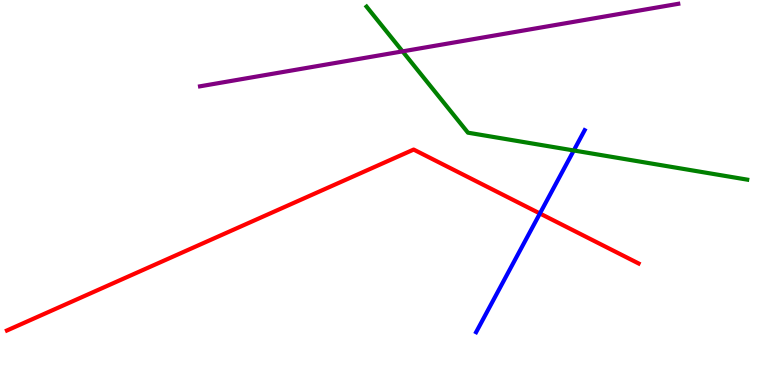[{'lines': ['blue', 'red'], 'intersections': [{'x': 6.97, 'y': 4.45}]}, {'lines': ['green', 'red'], 'intersections': []}, {'lines': ['purple', 'red'], 'intersections': []}, {'lines': ['blue', 'green'], 'intersections': [{'x': 7.4, 'y': 6.09}]}, {'lines': ['blue', 'purple'], 'intersections': []}, {'lines': ['green', 'purple'], 'intersections': [{'x': 5.19, 'y': 8.67}]}]